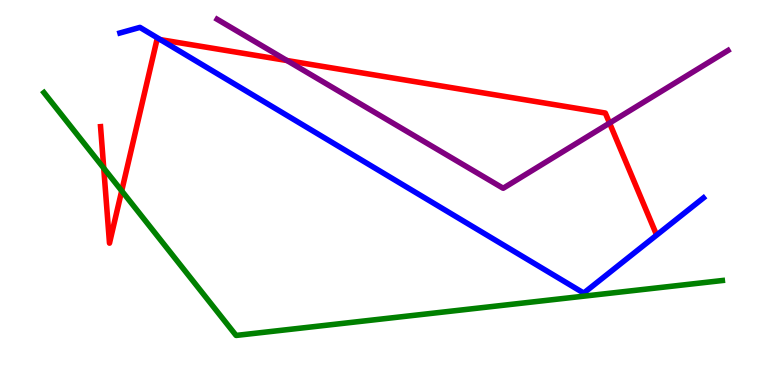[{'lines': ['blue', 'red'], 'intersections': [{'x': 2.07, 'y': 8.97}]}, {'lines': ['green', 'red'], 'intersections': [{'x': 1.34, 'y': 5.63}, {'x': 1.57, 'y': 5.04}]}, {'lines': ['purple', 'red'], 'intersections': [{'x': 3.7, 'y': 8.43}, {'x': 7.87, 'y': 6.8}]}, {'lines': ['blue', 'green'], 'intersections': []}, {'lines': ['blue', 'purple'], 'intersections': []}, {'lines': ['green', 'purple'], 'intersections': []}]